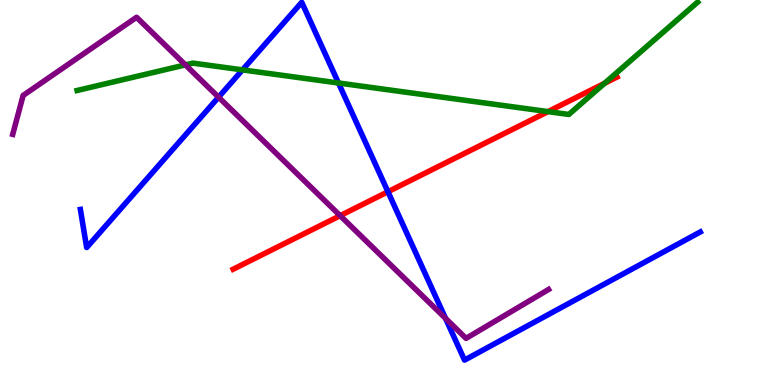[{'lines': ['blue', 'red'], 'intersections': [{'x': 5.01, 'y': 5.02}]}, {'lines': ['green', 'red'], 'intersections': [{'x': 7.07, 'y': 7.1}, {'x': 7.8, 'y': 7.84}]}, {'lines': ['purple', 'red'], 'intersections': [{'x': 4.39, 'y': 4.4}]}, {'lines': ['blue', 'green'], 'intersections': [{'x': 3.13, 'y': 8.18}, {'x': 4.37, 'y': 7.84}]}, {'lines': ['blue', 'purple'], 'intersections': [{'x': 2.82, 'y': 7.48}, {'x': 5.75, 'y': 1.73}]}, {'lines': ['green', 'purple'], 'intersections': [{'x': 2.39, 'y': 8.31}]}]